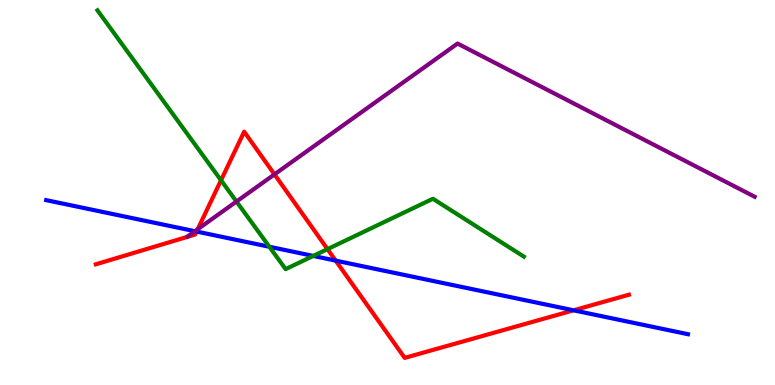[{'lines': ['blue', 'red'], 'intersections': [{'x': 2.54, 'y': 3.99}, {'x': 4.33, 'y': 3.23}, {'x': 7.4, 'y': 1.94}]}, {'lines': ['green', 'red'], 'intersections': [{'x': 2.85, 'y': 5.32}, {'x': 4.23, 'y': 3.53}]}, {'lines': ['purple', 'red'], 'intersections': [{'x': 2.55, 'y': 4.05}, {'x': 3.54, 'y': 5.47}]}, {'lines': ['blue', 'green'], 'intersections': [{'x': 3.48, 'y': 3.59}, {'x': 4.04, 'y': 3.35}]}, {'lines': ['blue', 'purple'], 'intersections': [{'x': 2.52, 'y': 3.99}]}, {'lines': ['green', 'purple'], 'intersections': [{'x': 3.05, 'y': 4.77}]}]